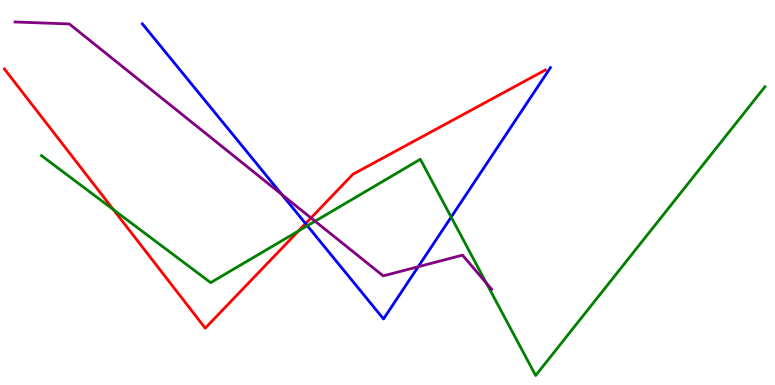[{'lines': ['blue', 'red'], 'intersections': [{'x': 3.94, 'y': 4.19}]}, {'lines': ['green', 'red'], 'intersections': [{'x': 1.46, 'y': 4.56}, {'x': 3.85, 'y': 4.0}]}, {'lines': ['purple', 'red'], 'intersections': [{'x': 4.01, 'y': 4.34}]}, {'lines': ['blue', 'green'], 'intersections': [{'x': 3.97, 'y': 4.14}, {'x': 5.82, 'y': 4.36}]}, {'lines': ['blue', 'purple'], 'intersections': [{'x': 3.64, 'y': 4.95}, {'x': 5.4, 'y': 3.07}]}, {'lines': ['green', 'purple'], 'intersections': [{'x': 4.07, 'y': 4.25}, {'x': 6.28, 'y': 2.64}]}]